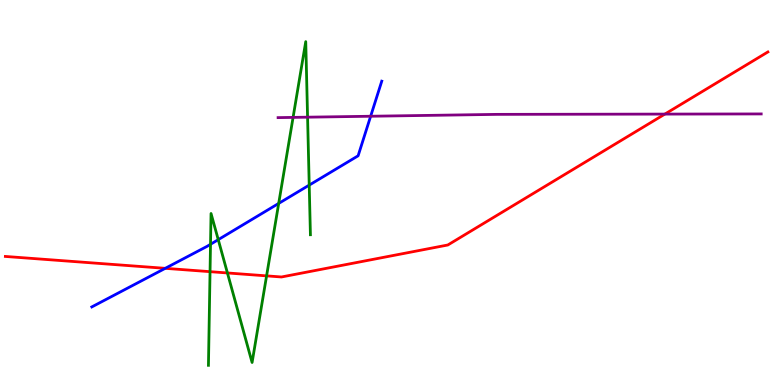[{'lines': ['blue', 'red'], 'intersections': [{'x': 2.13, 'y': 3.03}]}, {'lines': ['green', 'red'], 'intersections': [{'x': 2.71, 'y': 2.94}, {'x': 2.93, 'y': 2.91}, {'x': 3.44, 'y': 2.83}]}, {'lines': ['purple', 'red'], 'intersections': [{'x': 8.58, 'y': 7.04}]}, {'lines': ['blue', 'green'], 'intersections': [{'x': 2.72, 'y': 3.65}, {'x': 2.82, 'y': 3.78}, {'x': 3.6, 'y': 4.72}, {'x': 3.99, 'y': 5.19}]}, {'lines': ['blue', 'purple'], 'intersections': [{'x': 4.78, 'y': 6.98}]}, {'lines': ['green', 'purple'], 'intersections': [{'x': 3.78, 'y': 6.95}, {'x': 3.97, 'y': 6.96}]}]